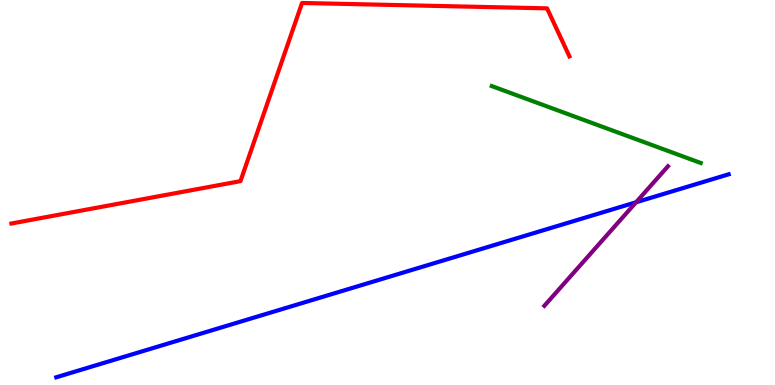[{'lines': ['blue', 'red'], 'intersections': []}, {'lines': ['green', 'red'], 'intersections': []}, {'lines': ['purple', 'red'], 'intersections': []}, {'lines': ['blue', 'green'], 'intersections': []}, {'lines': ['blue', 'purple'], 'intersections': [{'x': 8.21, 'y': 4.75}]}, {'lines': ['green', 'purple'], 'intersections': []}]